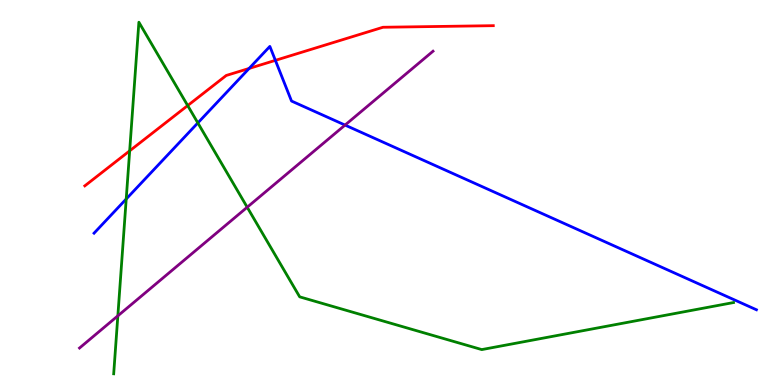[{'lines': ['blue', 'red'], 'intersections': [{'x': 3.21, 'y': 8.22}, {'x': 3.55, 'y': 8.43}]}, {'lines': ['green', 'red'], 'intersections': [{'x': 1.67, 'y': 6.08}, {'x': 2.42, 'y': 7.26}]}, {'lines': ['purple', 'red'], 'intersections': []}, {'lines': ['blue', 'green'], 'intersections': [{'x': 1.63, 'y': 4.83}, {'x': 2.55, 'y': 6.81}]}, {'lines': ['blue', 'purple'], 'intersections': [{'x': 4.45, 'y': 6.75}]}, {'lines': ['green', 'purple'], 'intersections': [{'x': 1.52, 'y': 1.8}, {'x': 3.19, 'y': 4.62}]}]